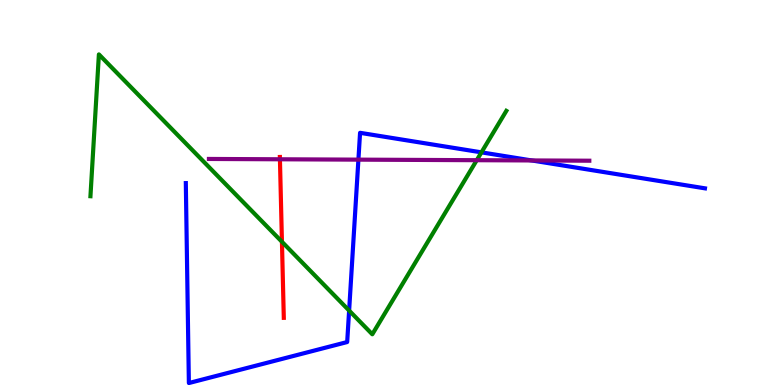[{'lines': ['blue', 'red'], 'intersections': []}, {'lines': ['green', 'red'], 'intersections': [{'x': 3.64, 'y': 3.72}]}, {'lines': ['purple', 'red'], 'intersections': [{'x': 3.61, 'y': 5.86}]}, {'lines': ['blue', 'green'], 'intersections': [{'x': 4.5, 'y': 1.93}, {'x': 6.21, 'y': 6.04}]}, {'lines': ['blue', 'purple'], 'intersections': [{'x': 4.62, 'y': 5.85}, {'x': 6.86, 'y': 5.83}]}, {'lines': ['green', 'purple'], 'intersections': [{'x': 6.15, 'y': 5.84}]}]